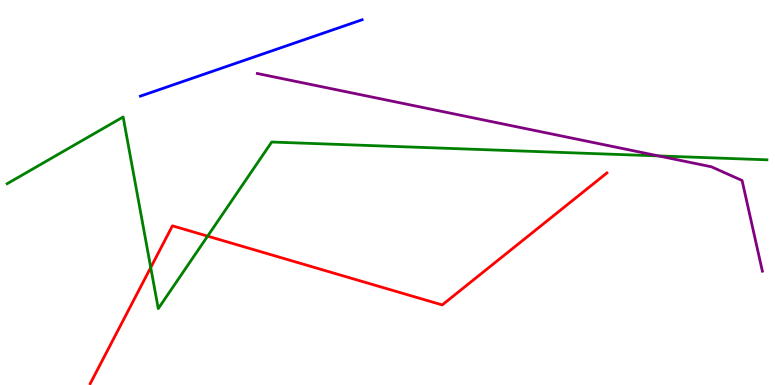[{'lines': ['blue', 'red'], 'intersections': []}, {'lines': ['green', 'red'], 'intersections': [{'x': 1.94, 'y': 3.05}, {'x': 2.68, 'y': 3.87}]}, {'lines': ['purple', 'red'], 'intersections': []}, {'lines': ['blue', 'green'], 'intersections': []}, {'lines': ['blue', 'purple'], 'intersections': []}, {'lines': ['green', 'purple'], 'intersections': [{'x': 8.5, 'y': 5.95}]}]